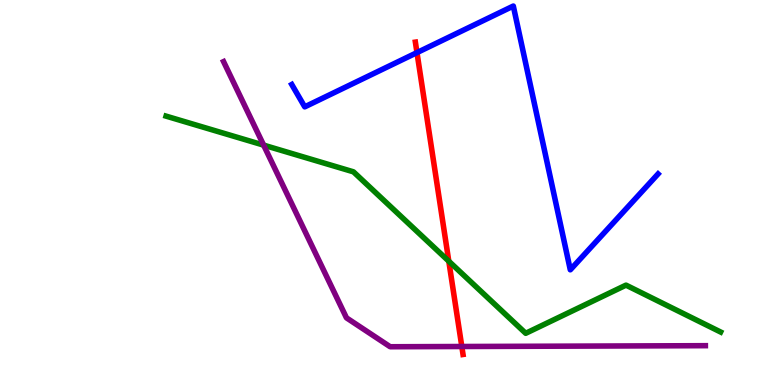[{'lines': ['blue', 'red'], 'intersections': [{'x': 5.38, 'y': 8.63}]}, {'lines': ['green', 'red'], 'intersections': [{'x': 5.79, 'y': 3.22}]}, {'lines': ['purple', 'red'], 'intersections': [{'x': 5.96, 'y': 1.0}]}, {'lines': ['blue', 'green'], 'intersections': []}, {'lines': ['blue', 'purple'], 'intersections': []}, {'lines': ['green', 'purple'], 'intersections': [{'x': 3.4, 'y': 6.23}]}]